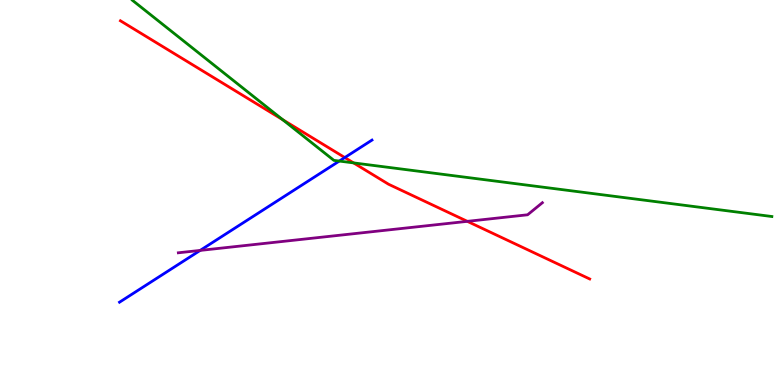[{'lines': ['blue', 'red'], 'intersections': [{'x': 4.45, 'y': 5.91}]}, {'lines': ['green', 'red'], 'intersections': [{'x': 3.65, 'y': 6.89}, {'x': 4.56, 'y': 5.77}]}, {'lines': ['purple', 'red'], 'intersections': [{'x': 6.03, 'y': 4.25}]}, {'lines': ['blue', 'green'], 'intersections': [{'x': 4.38, 'y': 5.82}]}, {'lines': ['blue', 'purple'], 'intersections': [{'x': 2.58, 'y': 3.5}]}, {'lines': ['green', 'purple'], 'intersections': []}]